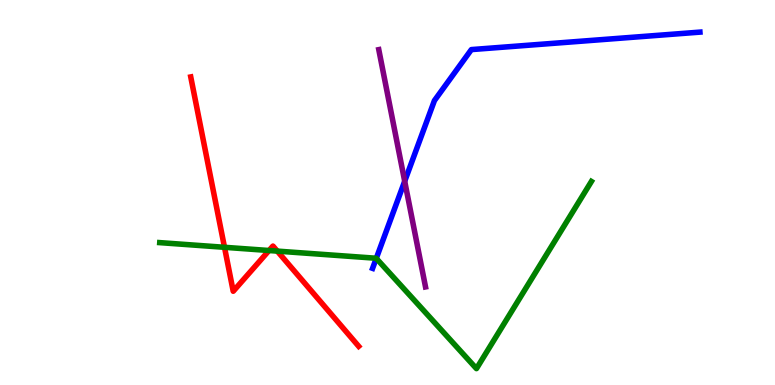[{'lines': ['blue', 'red'], 'intersections': []}, {'lines': ['green', 'red'], 'intersections': [{'x': 2.9, 'y': 3.58}, {'x': 3.47, 'y': 3.49}, {'x': 3.58, 'y': 3.48}]}, {'lines': ['purple', 'red'], 'intersections': []}, {'lines': ['blue', 'green'], 'intersections': [{'x': 4.86, 'y': 3.29}]}, {'lines': ['blue', 'purple'], 'intersections': [{'x': 5.22, 'y': 5.29}]}, {'lines': ['green', 'purple'], 'intersections': []}]